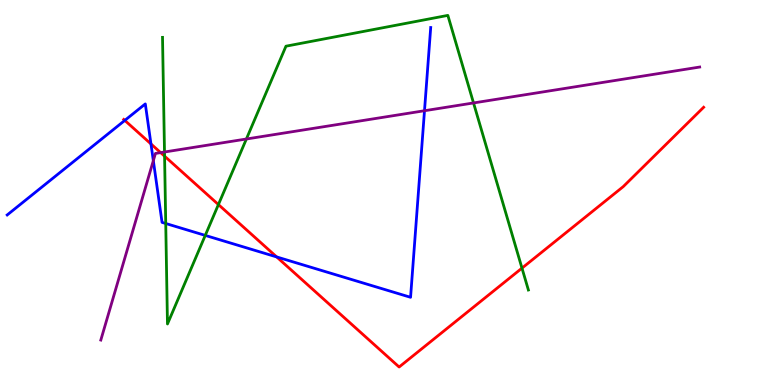[{'lines': ['blue', 'red'], 'intersections': [{'x': 1.61, 'y': 6.87}, {'x': 1.95, 'y': 6.26}, {'x': 3.57, 'y': 3.33}]}, {'lines': ['green', 'red'], 'intersections': [{'x': 2.12, 'y': 5.94}, {'x': 2.82, 'y': 4.69}, {'x': 6.74, 'y': 3.04}]}, {'lines': ['purple', 'red'], 'intersections': [{'x': 2.07, 'y': 6.04}]}, {'lines': ['blue', 'green'], 'intersections': [{'x': 2.14, 'y': 4.2}, {'x': 2.65, 'y': 3.89}]}, {'lines': ['blue', 'purple'], 'intersections': [{'x': 1.98, 'y': 5.83}, {'x': 5.48, 'y': 7.12}]}, {'lines': ['green', 'purple'], 'intersections': [{'x': 2.12, 'y': 6.05}, {'x': 3.18, 'y': 6.39}, {'x': 6.11, 'y': 7.33}]}]